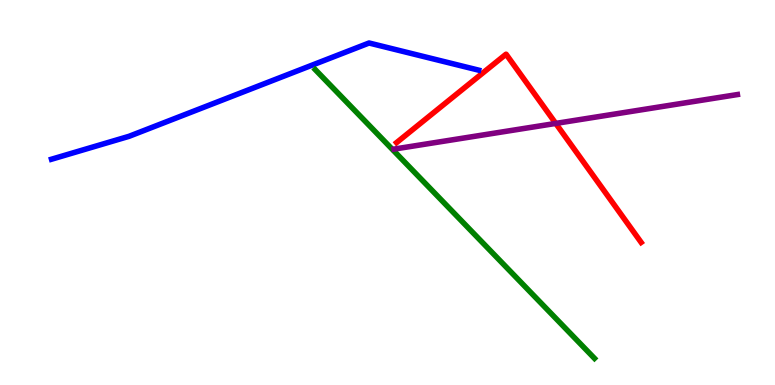[{'lines': ['blue', 'red'], 'intersections': []}, {'lines': ['green', 'red'], 'intersections': []}, {'lines': ['purple', 'red'], 'intersections': [{'x': 7.17, 'y': 6.79}]}, {'lines': ['blue', 'green'], 'intersections': []}, {'lines': ['blue', 'purple'], 'intersections': []}, {'lines': ['green', 'purple'], 'intersections': []}]